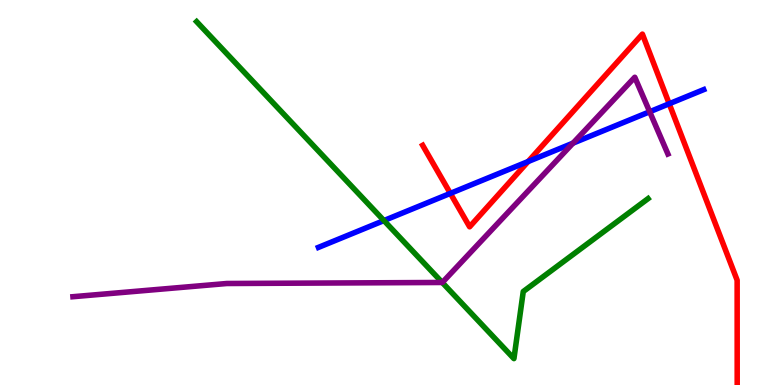[{'lines': ['blue', 'red'], 'intersections': [{'x': 5.81, 'y': 4.98}, {'x': 6.81, 'y': 5.8}, {'x': 8.63, 'y': 7.31}]}, {'lines': ['green', 'red'], 'intersections': []}, {'lines': ['purple', 'red'], 'intersections': []}, {'lines': ['blue', 'green'], 'intersections': [{'x': 4.95, 'y': 4.27}]}, {'lines': ['blue', 'purple'], 'intersections': [{'x': 7.39, 'y': 6.28}, {'x': 8.38, 'y': 7.1}]}, {'lines': ['green', 'purple'], 'intersections': [{'x': 5.71, 'y': 2.66}]}]